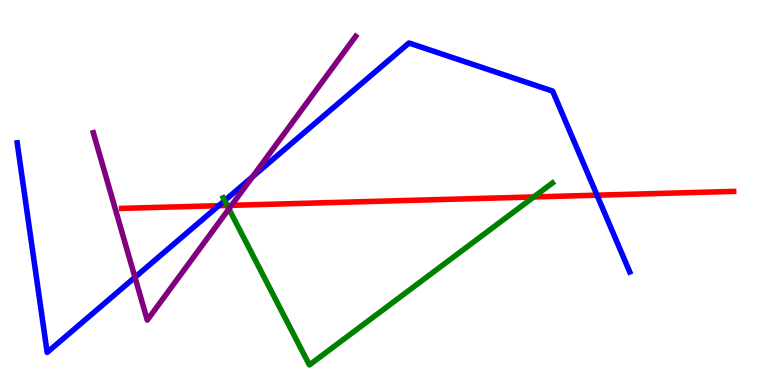[{'lines': ['blue', 'red'], 'intersections': [{'x': 2.82, 'y': 4.66}, {'x': 7.7, 'y': 4.93}]}, {'lines': ['green', 'red'], 'intersections': [{'x': 2.93, 'y': 4.66}, {'x': 6.89, 'y': 4.88}]}, {'lines': ['purple', 'red'], 'intersections': [{'x': 2.99, 'y': 4.67}]}, {'lines': ['blue', 'green'], 'intersections': [{'x': 2.9, 'y': 4.79}]}, {'lines': ['blue', 'purple'], 'intersections': [{'x': 1.74, 'y': 2.8}, {'x': 3.26, 'y': 5.41}]}, {'lines': ['green', 'purple'], 'intersections': [{'x': 2.95, 'y': 4.57}]}]